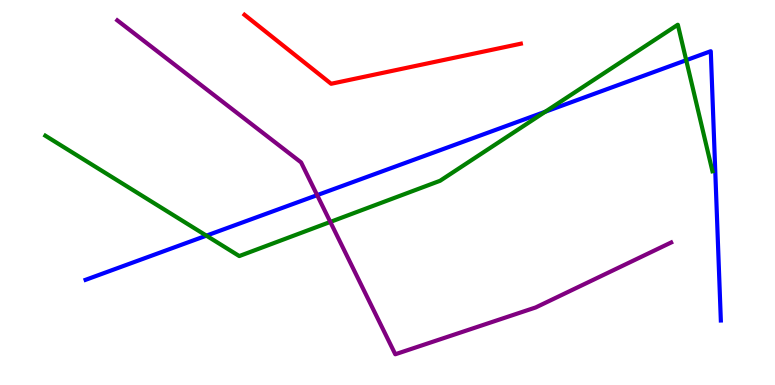[{'lines': ['blue', 'red'], 'intersections': []}, {'lines': ['green', 'red'], 'intersections': []}, {'lines': ['purple', 'red'], 'intersections': []}, {'lines': ['blue', 'green'], 'intersections': [{'x': 2.66, 'y': 3.88}, {'x': 7.04, 'y': 7.1}, {'x': 8.85, 'y': 8.44}]}, {'lines': ['blue', 'purple'], 'intersections': [{'x': 4.09, 'y': 4.93}]}, {'lines': ['green', 'purple'], 'intersections': [{'x': 4.26, 'y': 4.24}]}]